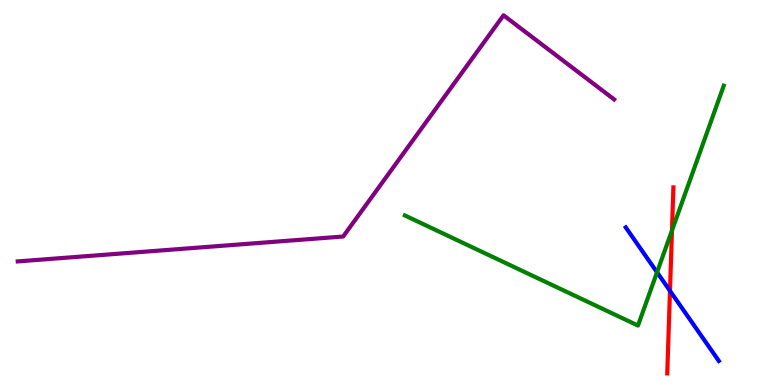[{'lines': ['blue', 'red'], 'intersections': [{'x': 8.64, 'y': 2.45}]}, {'lines': ['green', 'red'], 'intersections': [{'x': 8.67, 'y': 4.01}]}, {'lines': ['purple', 'red'], 'intersections': []}, {'lines': ['blue', 'green'], 'intersections': [{'x': 8.48, 'y': 2.93}]}, {'lines': ['blue', 'purple'], 'intersections': []}, {'lines': ['green', 'purple'], 'intersections': []}]